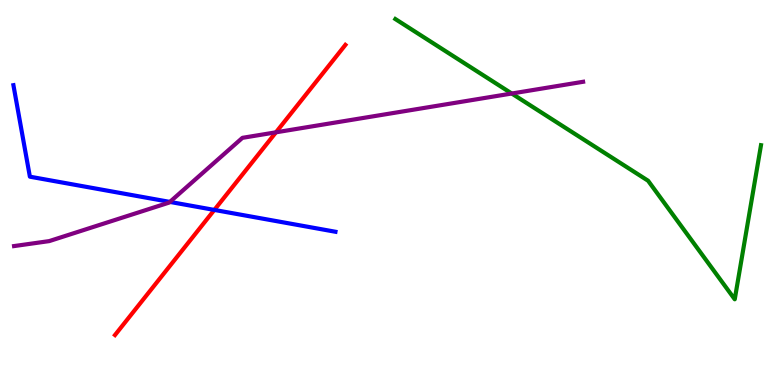[{'lines': ['blue', 'red'], 'intersections': [{'x': 2.77, 'y': 4.55}]}, {'lines': ['green', 'red'], 'intersections': []}, {'lines': ['purple', 'red'], 'intersections': [{'x': 3.56, 'y': 6.56}]}, {'lines': ['blue', 'green'], 'intersections': []}, {'lines': ['blue', 'purple'], 'intersections': [{'x': 2.19, 'y': 4.76}]}, {'lines': ['green', 'purple'], 'intersections': [{'x': 6.6, 'y': 7.57}]}]